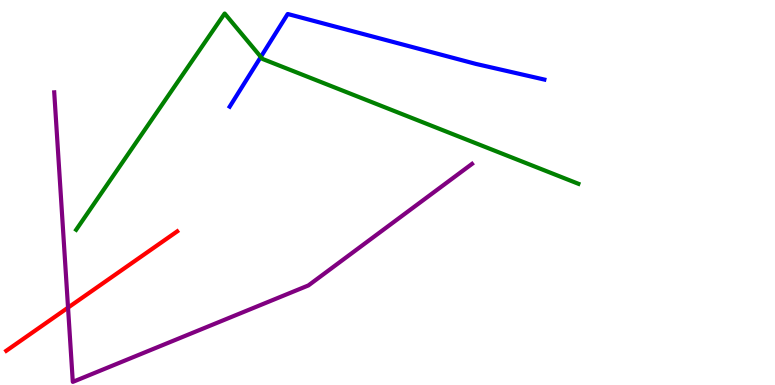[{'lines': ['blue', 'red'], 'intersections': []}, {'lines': ['green', 'red'], 'intersections': []}, {'lines': ['purple', 'red'], 'intersections': [{'x': 0.878, 'y': 2.01}]}, {'lines': ['blue', 'green'], 'intersections': [{'x': 3.37, 'y': 8.52}]}, {'lines': ['blue', 'purple'], 'intersections': []}, {'lines': ['green', 'purple'], 'intersections': []}]